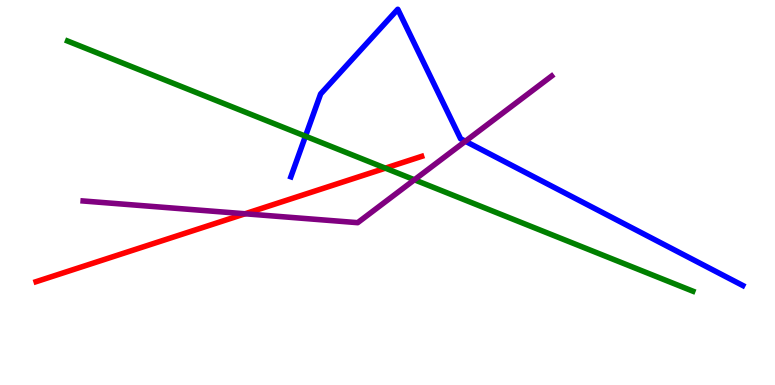[{'lines': ['blue', 'red'], 'intersections': []}, {'lines': ['green', 'red'], 'intersections': [{'x': 4.97, 'y': 5.63}]}, {'lines': ['purple', 'red'], 'intersections': [{'x': 3.16, 'y': 4.45}]}, {'lines': ['blue', 'green'], 'intersections': [{'x': 3.94, 'y': 6.46}]}, {'lines': ['blue', 'purple'], 'intersections': [{'x': 6.01, 'y': 6.33}]}, {'lines': ['green', 'purple'], 'intersections': [{'x': 5.35, 'y': 5.33}]}]